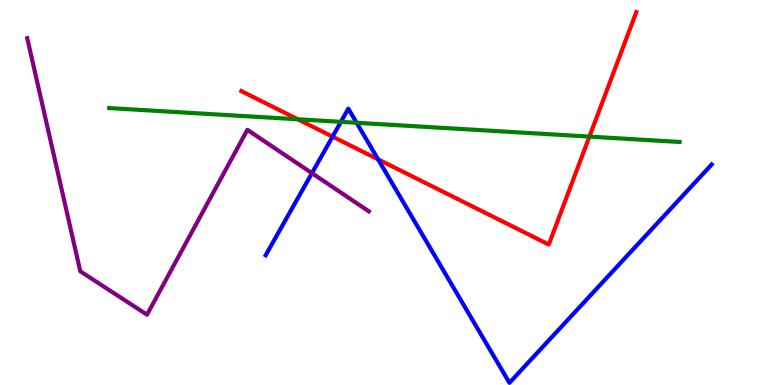[{'lines': ['blue', 'red'], 'intersections': [{'x': 4.29, 'y': 6.45}, {'x': 4.88, 'y': 5.86}]}, {'lines': ['green', 'red'], 'intersections': [{'x': 3.84, 'y': 6.9}, {'x': 7.61, 'y': 6.45}]}, {'lines': ['purple', 'red'], 'intersections': []}, {'lines': ['blue', 'green'], 'intersections': [{'x': 4.4, 'y': 6.84}, {'x': 4.6, 'y': 6.81}]}, {'lines': ['blue', 'purple'], 'intersections': [{'x': 4.03, 'y': 5.5}]}, {'lines': ['green', 'purple'], 'intersections': []}]